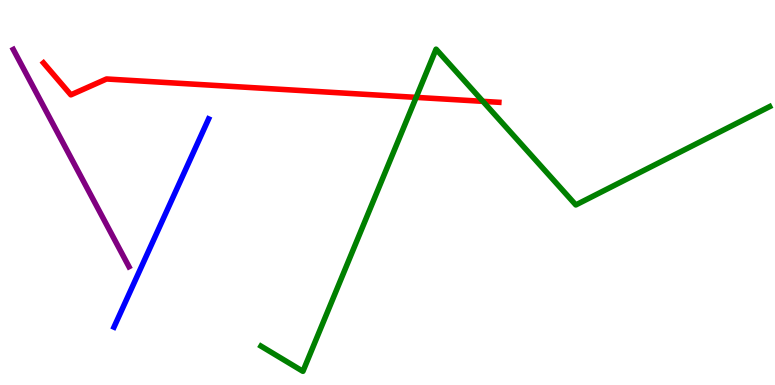[{'lines': ['blue', 'red'], 'intersections': []}, {'lines': ['green', 'red'], 'intersections': [{'x': 5.37, 'y': 7.47}, {'x': 6.23, 'y': 7.37}]}, {'lines': ['purple', 'red'], 'intersections': []}, {'lines': ['blue', 'green'], 'intersections': []}, {'lines': ['blue', 'purple'], 'intersections': []}, {'lines': ['green', 'purple'], 'intersections': []}]